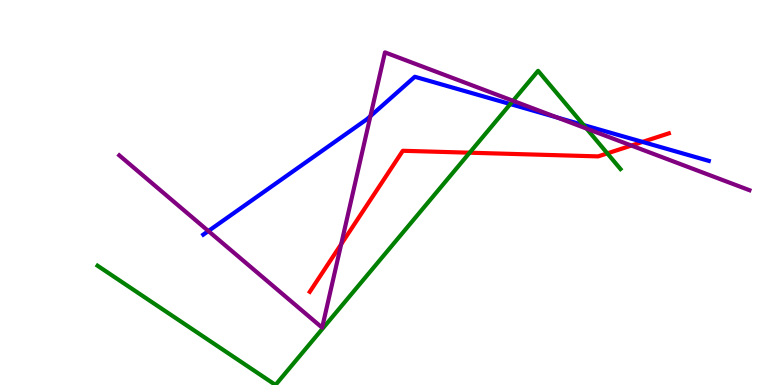[{'lines': ['blue', 'red'], 'intersections': [{'x': 8.29, 'y': 6.31}]}, {'lines': ['green', 'red'], 'intersections': [{'x': 6.06, 'y': 6.03}, {'x': 7.84, 'y': 6.02}]}, {'lines': ['purple', 'red'], 'intersections': [{'x': 4.4, 'y': 3.66}, {'x': 8.15, 'y': 6.22}]}, {'lines': ['blue', 'green'], 'intersections': [{'x': 6.58, 'y': 7.3}, {'x': 7.53, 'y': 6.75}]}, {'lines': ['blue', 'purple'], 'intersections': [{'x': 2.69, 'y': 4.0}, {'x': 4.78, 'y': 6.98}, {'x': 7.19, 'y': 6.95}]}, {'lines': ['green', 'purple'], 'intersections': [{'x': 6.62, 'y': 7.38}, {'x': 7.57, 'y': 6.66}]}]